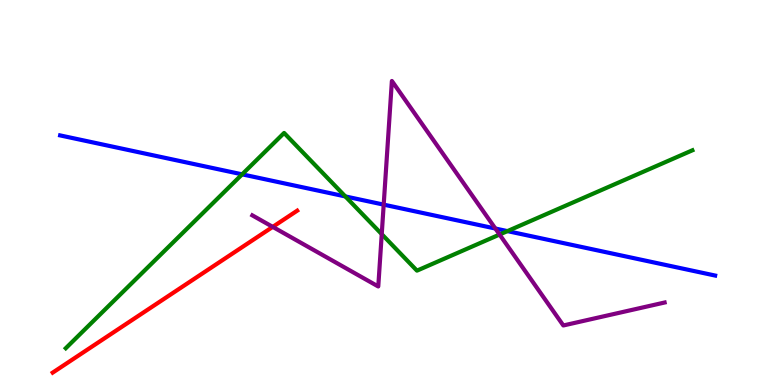[{'lines': ['blue', 'red'], 'intersections': []}, {'lines': ['green', 'red'], 'intersections': []}, {'lines': ['purple', 'red'], 'intersections': [{'x': 3.52, 'y': 4.11}]}, {'lines': ['blue', 'green'], 'intersections': [{'x': 3.12, 'y': 5.47}, {'x': 4.46, 'y': 4.9}, {'x': 6.55, 'y': 4.0}]}, {'lines': ['blue', 'purple'], 'intersections': [{'x': 4.95, 'y': 4.68}, {'x': 6.39, 'y': 4.06}]}, {'lines': ['green', 'purple'], 'intersections': [{'x': 4.93, 'y': 3.92}, {'x': 6.45, 'y': 3.91}]}]